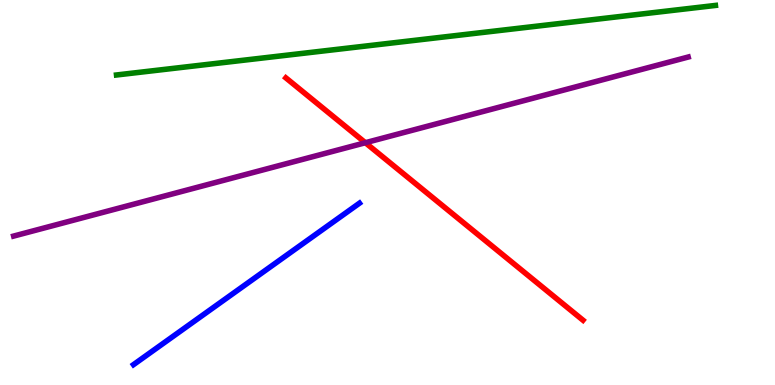[{'lines': ['blue', 'red'], 'intersections': []}, {'lines': ['green', 'red'], 'intersections': []}, {'lines': ['purple', 'red'], 'intersections': [{'x': 4.71, 'y': 6.29}]}, {'lines': ['blue', 'green'], 'intersections': []}, {'lines': ['blue', 'purple'], 'intersections': []}, {'lines': ['green', 'purple'], 'intersections': []}]